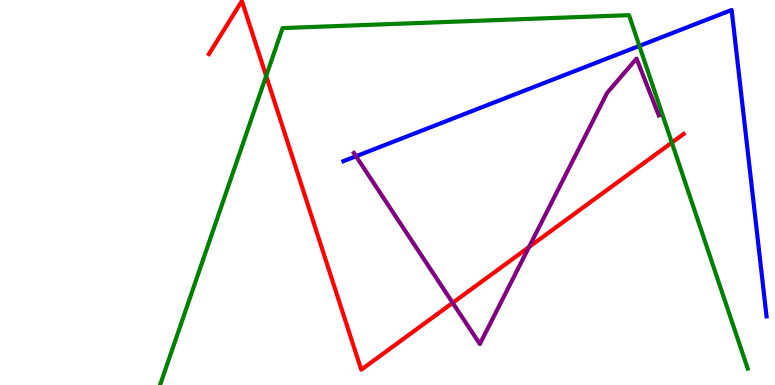[{'lines': ['blue', 'red'], 'intersections': []}, {'lines': ['green', 'red'], 'intersections': [{'x': 3.43, 'y': 8.03}, {'x': 8.67, 'y': 6.3}]}, {'lines': ['purple', 'red'], 'intersections': [{'x': 5.84, 'y': 2.13}, {'x': 6.83, 'y': 3.58}]}, {'lines': ['blue', 'green'], 'intersections': [{'x': 8.25, 'y': 8.81}]}, {'lines': ['blue', 'purple'], 'intersections': [{'x': 4.59, 'y': 5.94}]}, {'lines': ['green', 'purple'], 'intersections': []}]